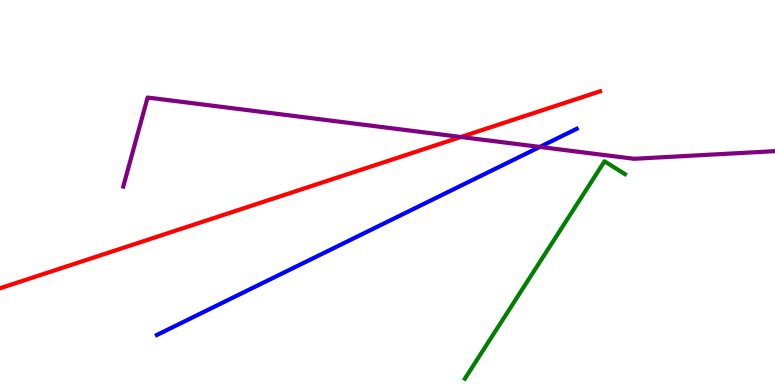[{'lines': ['blue', 'red'], 'intersections': []}, {'lines': ['green', 'red'], 'intersections': []}, {'lines': ['purple', 'red'], 'intersections': [{'x': 5.95, 'y': 6.44}]}, {'lines': ['blue', 'green'], 'intersections': []}, {'lines': ['blue', 'purple'], 'intersections': [{'x': 6.97, 'y': 6.18}]}, {'lines': ['green', 'purple'], 'intersections': []}]